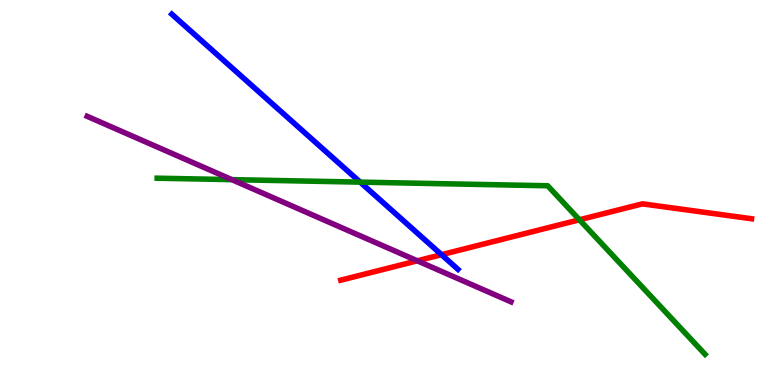[{'lines': ['blue', 'red'], 'intersections': [{'x': 5.7, 'y': 3.39}]}, {'lines': ['green', 'red'], 'intersections': [{'x': 7.48, 'y': 4.29}]}, {'lines': ['purple', 'red'], 'intersections': [{'x': 5.38, 'y': 3.23}]}, {'lines': ['blue', 'green'], 'intersections': [{'x': 4.65, 'y': 5.27}]}, {'lines': ['blue', 'purple'], 'intersections': []}, {'lines': ['green', 'purple'], 'intersections': [{'x': 2.99, 'y': 5.33}]}]